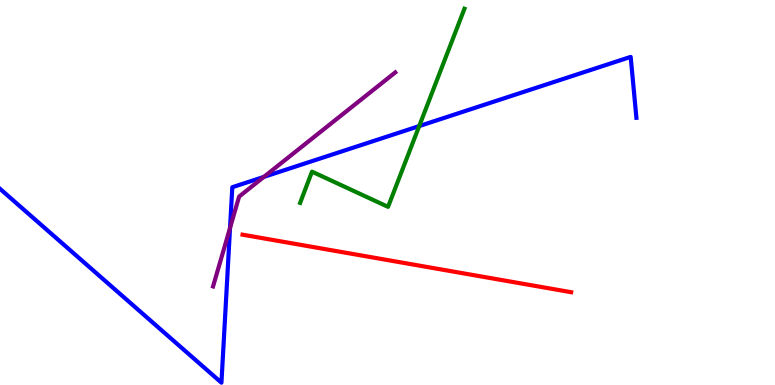[{'lines': ['blue', 'red'], 'intersections': []}, {'lines': ['green', 'red'], 'intersections': []}, {'lines': ['purple', 'red'], 'intersections': []}, {'lines': ['blue', 'green'], 'intersections': [{'x': 5.41, 'y': 6.73}]}, {'lines': ['blue', 'purple'], 'intersections': [{'x': 2.97, 'y': 4.08}, {'x': 3.4, 'y': 5.41}]}, {'lines': ['green', 'purple'], 'intersections': []}]